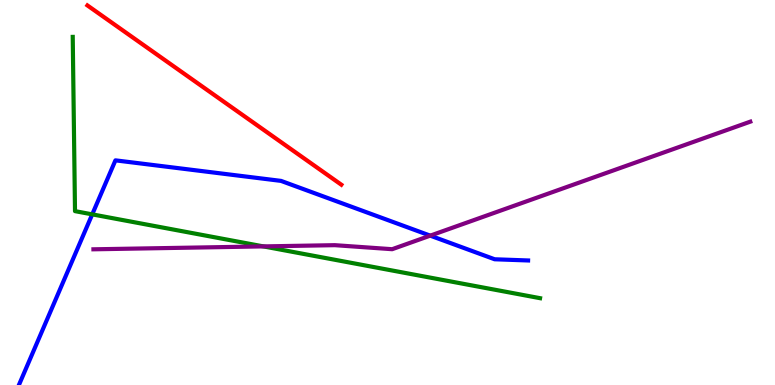[{'lines': ['blue', 'red'], 'intersections': []}, {'lines': ['green', 'red'], 'intersections': []}, {'lines': ['purple', 'red'], 'intersections': []}, {'lines': ['blue', 'green'], 'intersections': [{'x': 1.19, 'y': 4.43}]}, {'lines': ['blue', 'purple'], 'intersections': [{'x': 5.55, 'y': 3.88}]}, {'lines': ['green', 'purple'], 'intersections': [{'x': 3.4, 'y': 3.6}]}]